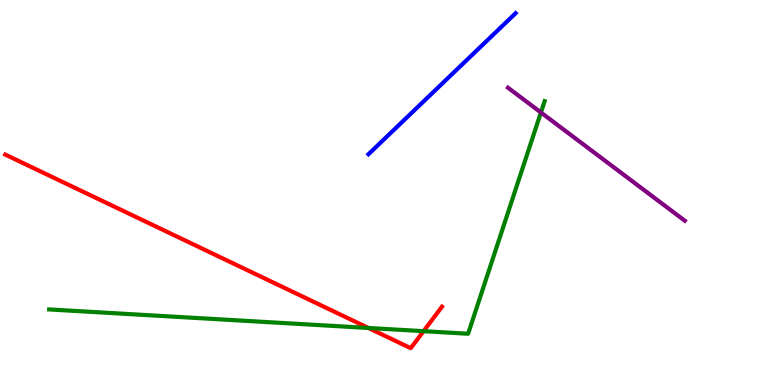[{'lines': ['blue', 'red'], 'intersections': []}, {'lines': ['green', 'red'], 'intersections': [{'x': 4.75, 'y': 1.48}, {'x': 5.47, 'y': 1.4}]}, {'lines': ['purple', 'red'], 'intersections': []}, {'lines': ['blue', 'green'], 'intersections': []}, {'lines': ['blue', 'purple'], 'intersections': []}, {'lines': ['green', 'purple'], 'intersections': [{'x': 6.98, 'y': 7.08}]}]